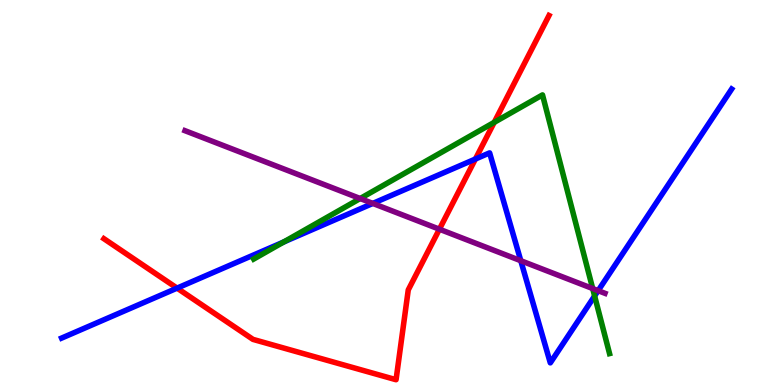[{'lines': ['blue', 'red'], 'intersections': [{'x': 2.28, 'y': 2.52}, {'x': 6.13, 'y': 5.87}]}, {'lines': ['green', 'red'], 'intersections': [{'x': 6.38, 'y': 6.82}]}, {'lines': ['purple', 'red'], 'intersections': [{'x': 5.67, 'y': 4.05}]}, {'lines': ['blue', 'green'], 'intersections': [{'x': 3.66, 'y': 3.72}, {'x': 7.67, 'y': 2.31}]}, {'lines': ['blue', 'purple'], 'intersections': [{'x': 4.81, 'y': 4.72}, {'x': 6.72, 'y': 3.23}, {'x': 7.72, 'y': 2.45}]}, {'lines': ['green', 'purple'], 'intersections': [{'x': 4.65, 'y': 4.84}, {'x': 7.65, 'y': 2.51}]}]